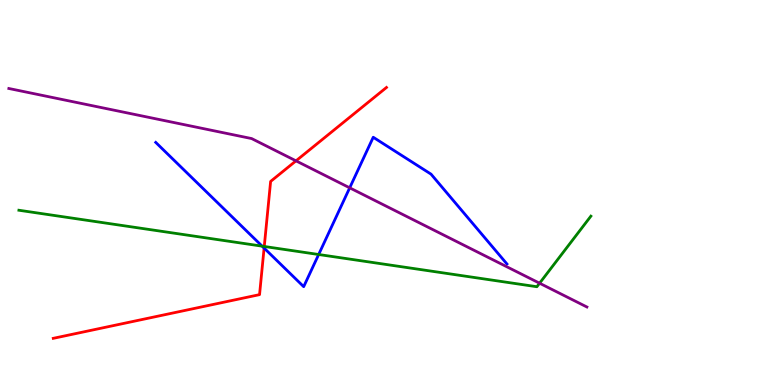[{'lines': ['blue', 'red'], 'intersections': [{'x': 3.41, 'y': 3.56}]}, {'lines': ['green', 'red'], 'intersections': [{'x': 3.41, 'y': 3.6}]}, {'lines': ['purple', 'red'], 'intersections': [{'x': 3.82, 'y': 5.82}]}, {'lines': ['blue', 'green'], 'intersections': [{'x': 3.38, 'y': 3.61}, {'x': 4.11, 'y': 3.39}]}, {'lines': ['blue', 'purple'], 'intersections': [{'x': 4.51, 'y': 5.12}]}, {'lines': ['green', 'purple'], 'intersections': [{'x': 6.96, 'y': 2.64}]}]